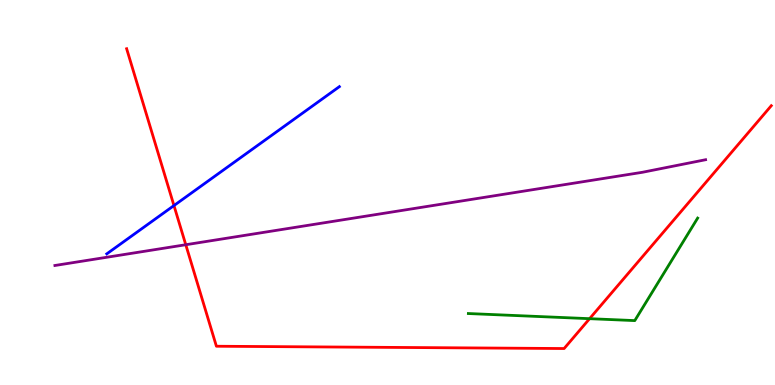[{'lines': ['blue', 'red'], 'intersections': [{'x': 2.24, 'y': 4.66}]}, {'lines': ['green', 'red'], 'intersections': [{'x': 7.61, 'y': 1.72}]}, {'lines': ['purple', 'red'], 'intersections': [{'x': 2.4, 'y': 3.64}]}, {'lines': ['blue', 'green'], 'intersections': []}, {'lines': ['blue', 'purple'], 'intersections': []}, {'lines': ['green', 'purple'], 'intersections': []}]